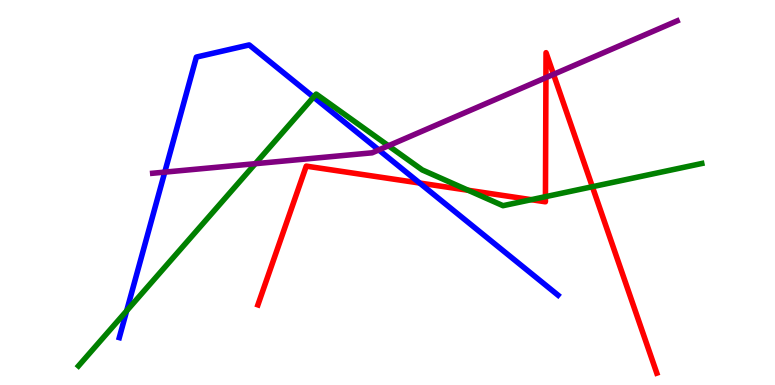[{'lines': ['blue', 'red'], 'intersections': [{'x': 5.41, 'y': 5.25}]}, {'lines': ['green', 'red'], 'intersections': [{'x': 6.04, 'y': 5.06}, {'x': 6.86, 'y': 4.81}, {'x': 7.04, 'y': 4.89}, {'x': 7.64, 'y': 5.15}]}, {'lines': ['purple', 'red'], 'intersections': [{'x': 7.04, 'y': 7.98}, {'x': 7.14, 'y': 8.07}]}, {'lines': ['blue', 'green'], 'intersections': [{'x': 1.63, 'y': 1.93}, {'x': 4.05, 'y': 7.48}]}, {'lines': ['blue', 'purple'], 'intersections': [{'x': 2.13, 'y': 5.53}, {'x': 4.89, 'y': 6.11}]}, {'lines': ['green', 'purple'], 'intersections': [{'x': 3.29, 'y': 5.75}, {'x': 5.01, 'y': 6.21}]}]